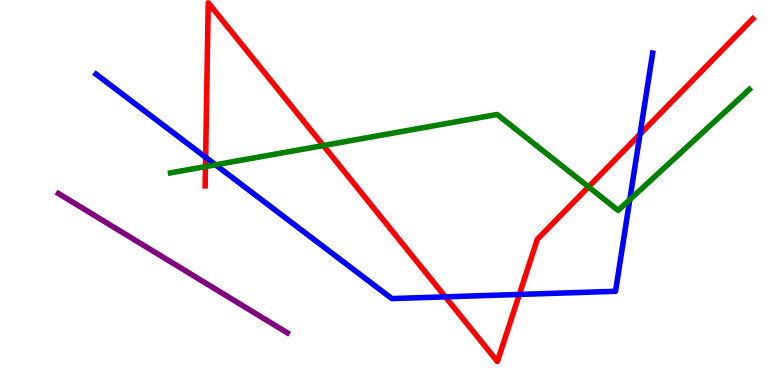[{'lines': ['blue', 'red'], 'intersections': [{'x': 2.65, 'y': 5.91}, {'x': 5.75, 'y': 2.29}, {'x': 6.7, 'y': 2.35}, {'x': 8.26, 'y': 6.51}]}, {'lines': ['green', 'red'], 'intersections': [{'x': 2.65, 'y': 5.67}, {'x': 4.17, 'y': 6.22}, {'x': 7.59, 'y': 5.15}]}, {'lines': ['purple', 'red'], 'intersections': []}, {'lines': ['blue', 'green'], 'intersections': [{'x': 2.78, 'y': 5.72}, {'x': 8.13, 'y': 4.82}]}, {'lines': ['blue', 'purple'], 'intersections': []}, {'lines': ['green', 'purple'], 'intersections': []}]